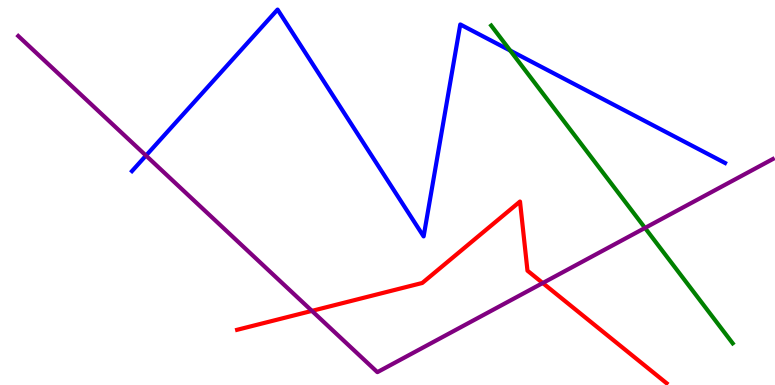[{'lines': ['blue', 'red'], 'intersections': []}, {'lines': ['green', 'red'], 'intersections': []}, {'lines': ['purple', 'red'], 'intersections': [{'x': 4.02, 'y': 1.93}, {'x': 7.0, 'y': 2.65}]}, {'lines': ['blue', 'green'], 'intersections': [{'x': 6.58, 'y': 8.69}]}, {'lines': ['blue', 'purple'], 'intersections': [{'x': 1.88, 'y': 5.96}]}, {'lines': ['green', 'purple'], 'intersections': [{'x': 8.32, 'y': 4.08}]}]